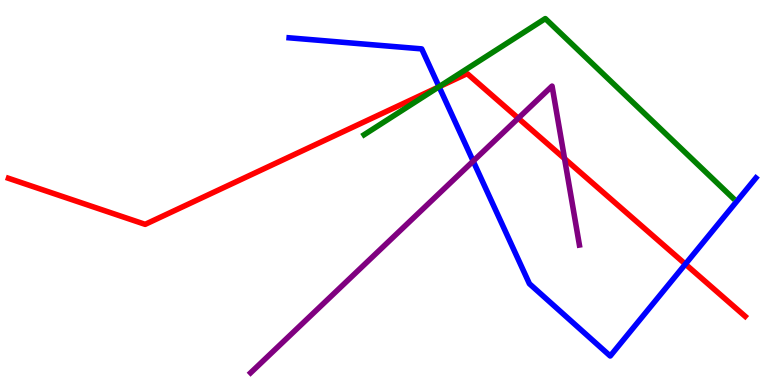[{'lines': ['blue', 'red'], 'intersections': [{'x': 5.67, 'y': 7.75}, {'x': 8.84, 'y': 3.14}]}, {'lines': ['green', 'red'], 'intersections': [{'x': 5.66, 'y': 7.74}]}, {'lines': ['purple', 'red'], 'intersections': [{'x': 6.69, 'y': 6.93}, {'x': 7.28, 'y': 5.88}]}, {'lines': ['blue', 'green'], 'intersections': [{'x': 5.67, 'y': 7.75}]}, {'lines': ['blue', 'purple'], 'intersections': [{'x': 6.11, 'y': 5.81}]}, {'lines': ['green', 'purple'], 'intersections': []}]